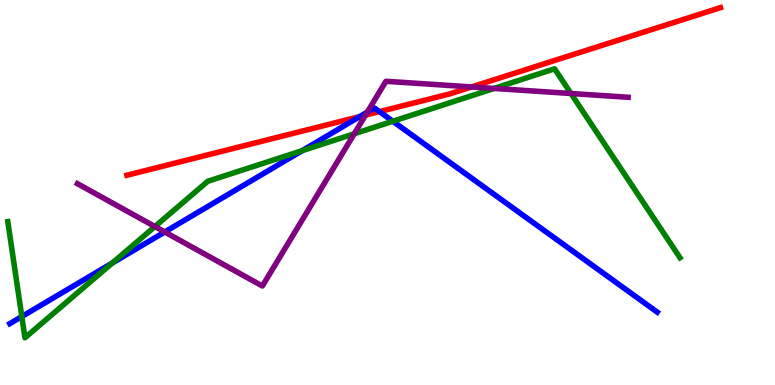[{'lines': ['blue', 'red'], 'intersections': [{'x': 4.64, 'y': 6.97}, {'x': 4.9, 'y': 7.1}]}, {'lines': ['green', 'red'], 'intersections': []}, {'lines': ['purple', 'red'], 'intersections': [{'x': 4.72, 'y': 7.01}, {'x': 6.08, 'y': 7.74}]}, {'lines': ['blue', 'green'], 'intersections': [{'x': 0.282, 'y': 1.78}, {'x': 1.45, 'y': 3.17}, {'x': 3.9, 'y': 6.09}, {'x': 5.07, 'y': 6.85}]}, {'lines': ['blue', 'purple'], 'intersections': [{'x': 2.13, 'y': 3.97}, {'x': 4.74, 'y': 7.09}]}, {'lines': ['green', 'purple'], 'intersections': [{'x': 2.0, 'y': 4.12}, {'x': 4.57, 'y': 6.53}, {'x': 6.38, 'y': 7.7}, {'x': 7.37, 'y': 7.57}]}]